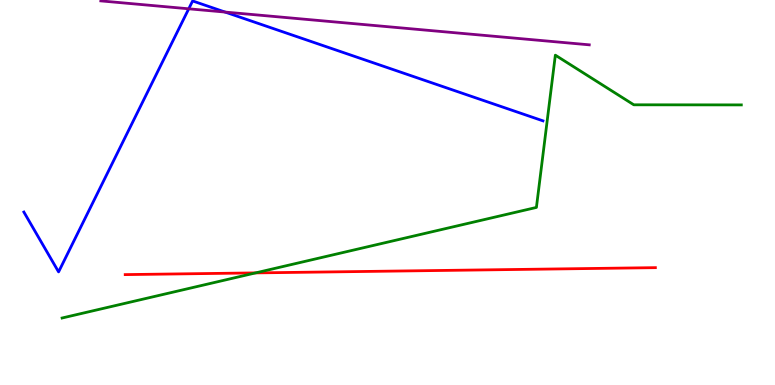[{'lines': ['blue', 'red'], 'intersections': []}, {'lines': ['green', 'red'], 'intersections': [{'x': 3.3, 'y': 2.91}]}, {'lines': ['purple', 'red'], 'intersections': []}, {'lines': ['blue', 'green'], 'intersections': []}, {'lines': ['blue', 'purple'], 'intersections': [{'x': 2.44, 'y': 9.77}, {'x': 2.9, 'y': 9.69}]}, {'lines': ['green', 'purple'], 'intersections': []}]